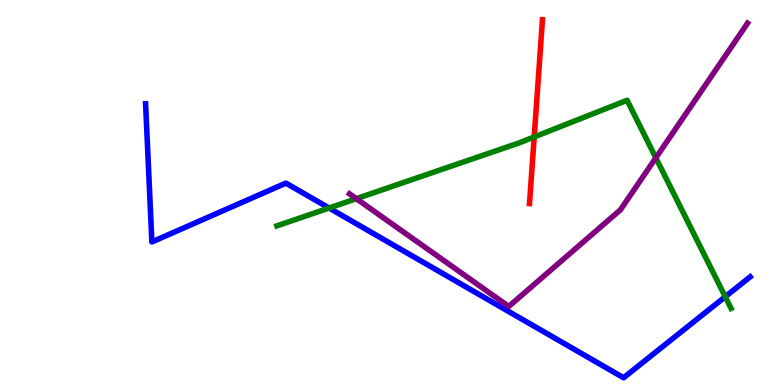[{'lines': ['blue', 'red'], 'intersections': []}, {'lines': ['green', 'red'], 'intersections': [{'x': 6.89, 'y': 6.44}]}, {'lines': ['purple', 'red'], 'intersections': []}, {'lines': ['blue', 'green'], 'intersections': [{'x': 4.25, 'y': 4.6}, {'x': 9.36, 'y': 2.29}]}, {'lines': ['blue', 'purple'], 'intersections': []}, {'lines': ['green', 'purple'], 'intersections': [{'x': 4.6, 'y': 4.84}, {'x': 8.46, 'y': 5.9}]}]